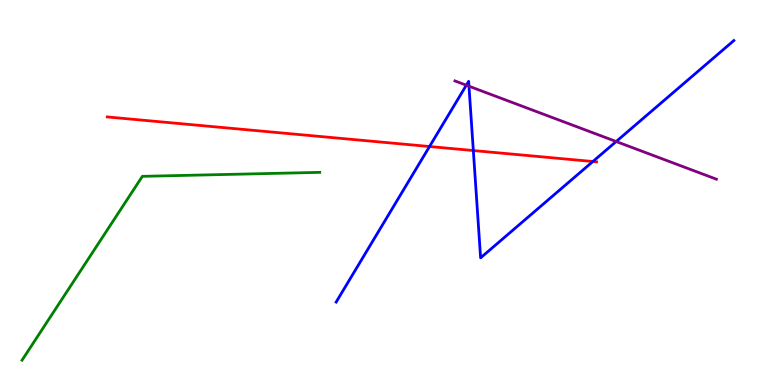[{'lines': ['blue', 'red'], 'intersections': [{'x': 5.54, 'y': 6.19}, {'x': 6.11, 'y': 6.09}, {'x': 7.65, 'y': 5.8}]}, {'lines': ['green', 'red'], 'intersections': []}, {'lines': ['purple', 'red'], 'intersections': []}, {'lines': ['blue', 'green'], 'intersections': []}, {'lines': ['blue', 'purple'], 'intersections': [{'x': 6.02, 'y': 7.79}, {'x': 6.05, 'y': 7.76}, {'x': 7.95, 'y': 6.32}]}, {'lines': ['green', 'purple'], 'intersections': []}]